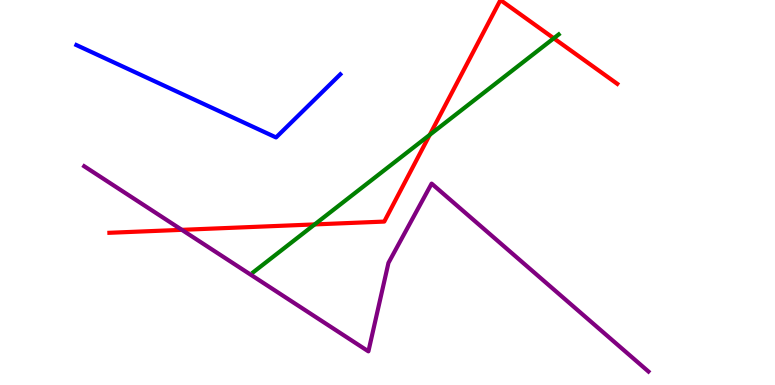[{'lines': ['blue', 'red'], 'intersections': []}, {'lines': ['green', 'red'], 'intersections': [{'x': 4.06, 'y': 4.17}, {'x': 5.55, 'y': 6.5}, {'x': 7.15, 'y': 9.01}]}, {'lines': ['purple', 'red'], 'intersections': [{'x': 2.35, 'y': 4.03}]}, {'lines': ['blue', 'green'], 'intersections': []}, {'lines': ['blue', 'purple'], 'intersections': []}, {'lines': ['green', 'purple'], 'intersections': []}]